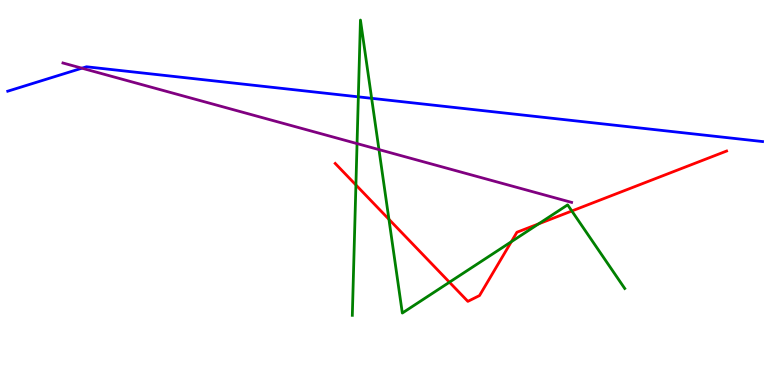[{'lines': ['blue', 'red'], 'intersections': []}, {'lines': ['green', 'red'], 'intersections': [{'x': 4.59, 'y': 5.2}, {'x': 5.02, 'y': 4.3}, {'x': 5.8, 'y': 2.67}, {'x': 6.6, 'y': 3.72}, {'x': 6.95, 'y': 4.19}, {'x': 7.38, 'y': 4.52}]}, {'lines': ['purple', 'red'], 'intersections': []}, {'lines': ['blue', 'green'], 'intersections': [{'x': 4.62, 'y': 7.48}, {'x': 4.8, 'y': 7.45}]}, {'lines': ['blue', 'purple'], 'intersections': [{'x': 1.06, 'y': 8.23}]}, {'lines': ['green', 'purple'], 'intersections': [{'x': 4.61, 'y': 6.27}, {'x': 4.89, 'y': 6.11}]}]